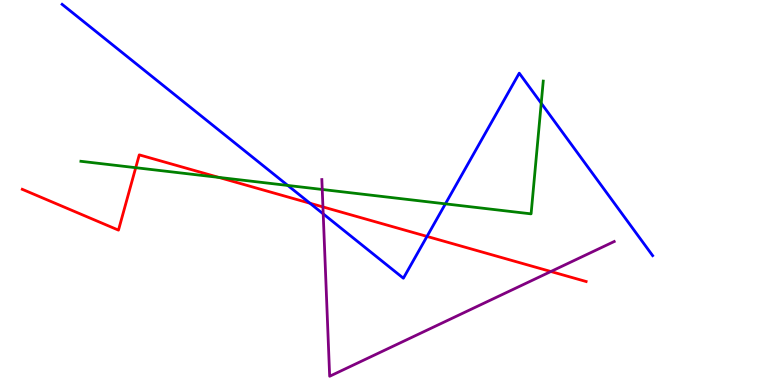[{'lines': ['blue', 'red'], 'intersections': [{'x': 4.0, 'y': 4.72}, {'x': 5.51, 'y': 3.86}]}, {'lines': ['green', 'red'], 'intersections': [{'x': 1.75, 'y': 5.64}, {'x': 2.82, 'y': 5.39}]}, {'lines': ['purple', 'red'], 'intersections': [{'x': 4.17, 'y': 4.63}, {'x': 7.11, 'y': 2.95}]}, {'lines': ['blue', 'green'], 'intersections': [{'x': 3.71, 'y': 5.18}, {'x': 5.75, 'y': 4.71}, {'x': 6.98, 'y': 7.32}]}, {'lines': ['blue', 'purple'], 'intersections': [{'x': 4.17, 'y': 4.44}]}, {'lines': ['green', 'purple'], 'intersections': [{'x': 4.16, 'y': 5.08}]}]